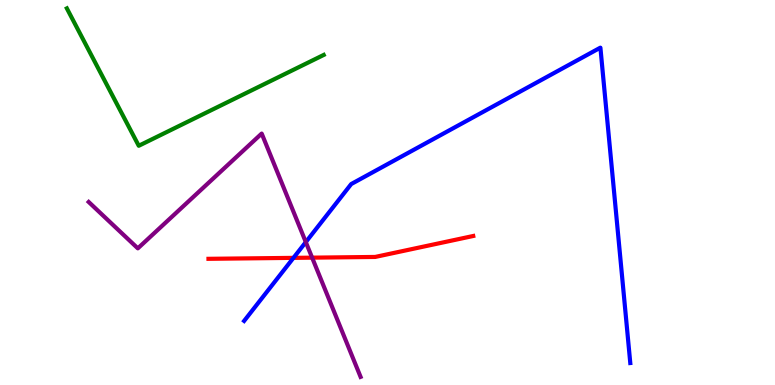[{'lines': ['blue', 'red'], 'intersections': [{'x': 3.79, 'y': 3.3}]}, {'lines': ['green', 'red'], 'intersections': []}, {'lines': ['purple', 'red'], 'intersections': [{'x': 4.03, 'y': 3.31}]}, {'lines': ['blue', 'green'], 'intersections': []}, {'lines': ['blue', 'purple'], 'intersections': [{'x': 3.95, 'y': 3.71}]}, {'lines': ['green', 'purple'], 'intersections': []}]